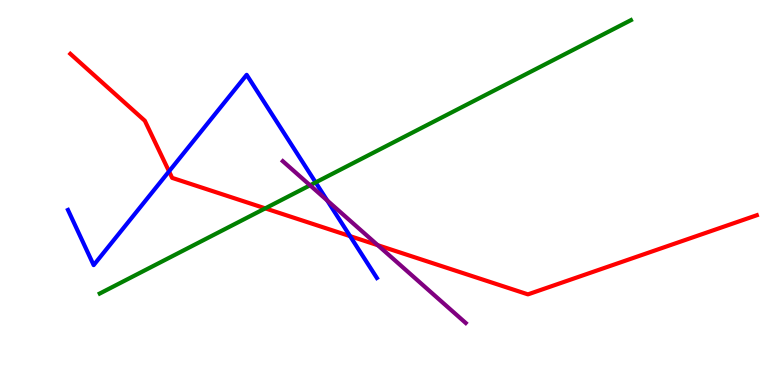[{'lines': ['blue', 'red'], 'intersections': [{'x': 2.18, 'y': 5.55}, {'x': 4.52, 'y': 3.87}]}, {'lines': ['green', 'red'], 'intersections': [{'x': 3.42, 'y': 4.59}]}, {'lines': ['purple', 'red'], 'intersections': [{'x': 4.87, 'y': 3.63}]}, {'lines': ['blue', 'green'], 'intersections': [{'x': 4.07, 'y': 5.26}]}, {'lines': ['blue', 'purple'], 'intersections': [{'x': 4.22, 'y': 4.79}]}, {'lines': ['green', 'purple'], 'intersections': [{'x': 4.0, 'y': 5.19}]}]